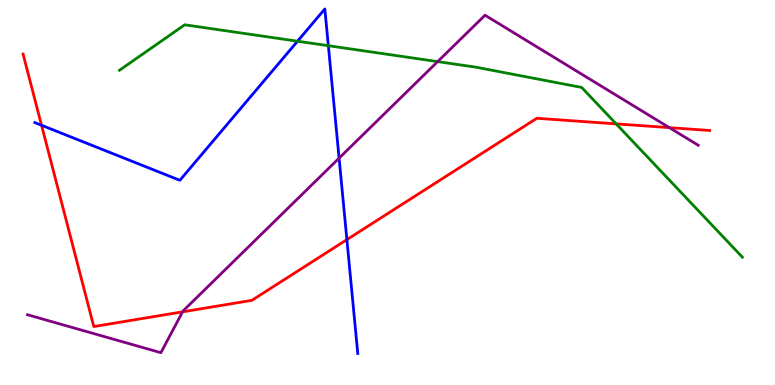[{'lines': ['blue', 'red'], 'intersections': [{'x': 0.536, 'y': 6.75}, {'x': 4.48, 'y': 3.78}]}, {'lines': ['green', 'red'], 'intersections': [{'x': 7.95, 'y': 6.78}]}, {'lines': ['purple', 'red'], 'intersections': [{'x': 2.36, 'y': 1.9}, {'x': 8.64, 'y': 6.68}]}, {'lines': ['blue', 'green'], 'intersections': [{'x': 3.84, 'y': 8.93}, {'x': 4.24, 'y': 8.81}]}, {'lines': ['blue', 'purple'], 'intersections': [{'x': 4.38, 'y': 5.89}]}, {'lines': ['green', 'purple'], 'intersections': [{'x': 5.65, 'y': 8.4}]}]